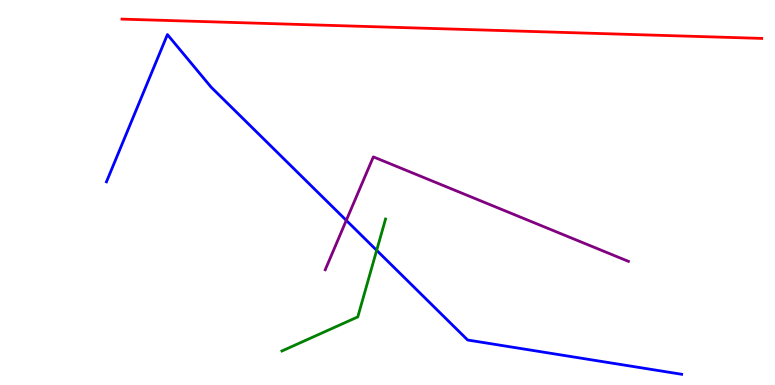[{'lines': ['blue', 'red'], 'intersections': []}, {'lines': ['green', 'red'], 'intersections': []}, {'lines': ['purple', 'red'], 'intersections': []}, {'lines': ['blue', 'green'], 'intersections': [{'x': 4.86, 'y': 3.5}]}, {'lines': ['blue', 'purple'], 'intersections': [{'x': 4.47, 'y': 4.28}]}, {'lines': ['green', 'purple'], 'intersections': []}]